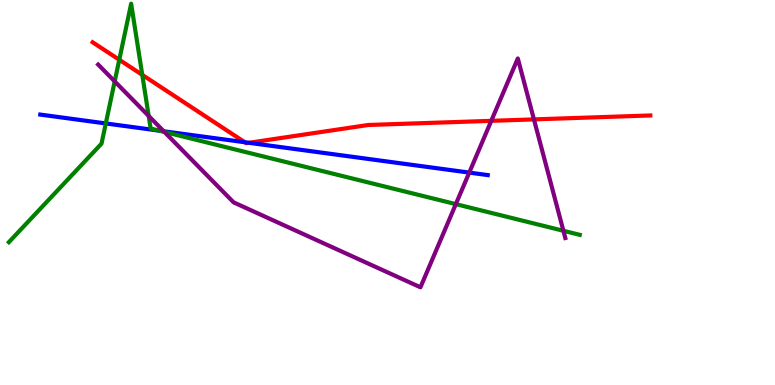[{'lines': ['blue', 'red'], 'intersections': [{'x': 3.16, 'y': 6.31}, {'x': 3.21, 'y': 6.29}]}, {'lines': ['green', 'red'], 'intersections': [{'x': 1.54, 'y': 8.45}, {'x': 1.84, 'y': 8.06}]}, {'lines': ['purple', 'red'], 'intersections': [{'x': 6.34, 'y': 6.86}, {'x': 6.89, 'y': 6.9}]}, {'lines': ['blue', 'green'], 'intersections': [{'x': 1.37, 'y': 6.79}, {'x': 2.06, 'y': 6.61}]}, {'lines': ['blue', 'purple'], 'intersections': [{'x': 2.11, 'y': 6.59}, {'x': 6.05, 'y': 5.52}]}, {'lines': ['green', 'purple'], 'intersections': [{'x': 1.48, 'y': 7.89}, {'x': 1.92, 'y': 6.99}, {'x': 2.12, 'y': 6.57}, {'x': 5.88, 'y': 4.7}, {'x': 7.27, 'y': 4.01}]}]